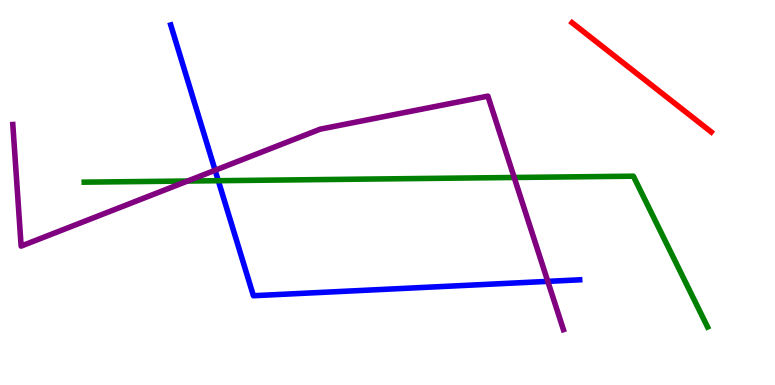[{'lines': ['blue', 'red'], 'intersections': []}, {'lines': ['green', 'red'], 'intersections': []}, {'lines': ['purple', 'red'], 'intersections': []}, {'lines': ['blue', 'green'], 'intersections': [{'x': 2.82, 'y': 5.31}]}, {'lines': ['blue', 'purple'], 'intersections': [{'x': 2.78, 'y': 5.58}, {'x': 7.07, 'y': 2.69}]}, {'lines': ['green', 'purple'], 'intersections': [{'x': 2.42, 'y': 5.3}, {'x': 6.63, 'y': 5.39}]}]